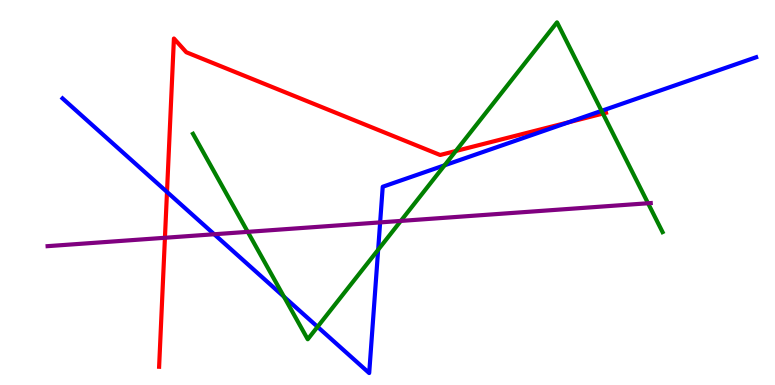[{'lines': ['blue', 'red'], 'intersections': [{'x': 2.15, 'y': 5.01}, {'x': 7.34, 'y': 6.82}]}, {'lines': ['green', 'red'], 'intersections': [{'x': 5.88, 'y': 6.08}, {'x': 7.78, 'y': 7.05}]}, {'lines': ['purple', 'red'], 'intersections': [{'x': 2.13, 'y': 3.82}]}, {'lines': ['blue', 'green'], 'intersections': [{'x': 3.66, 'y': 2.29}, {'x': 4.1, 'y': 1.51}, {'x': 4.88, 'y': 3.51}, {'x': 5.74, 'y': 5.71}, {'x': 7.76, 'y': 7.12}]}, {'lines': ['blue', 'purple'], 'intersections': [{'x': 2.76, 'y': 3.92}, {'x': 4.9, 'y': 4.22}]}, {'lines': ['green', 'purple'], 'intersections': [{'x': 3.2, 'y': 3.98}, {'x': 5.17, 'y': 4.26}, {'x': 8.36, 'y': 4.72}]}]